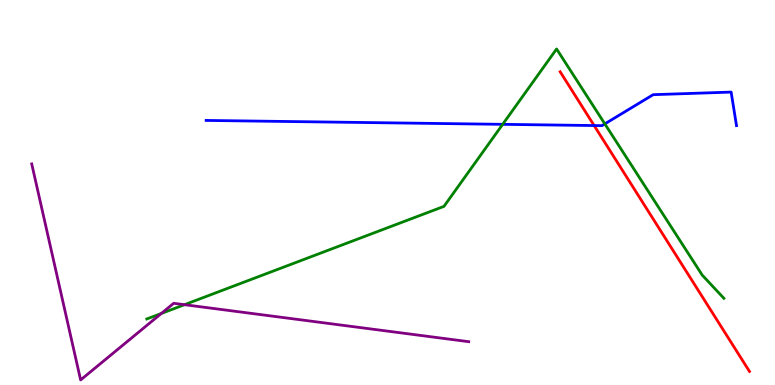[{'lines': ['blue', 'red'], 'intersections': [{'x': 7.67, 'y': 6.74}]}, {'lines': ['green', 'red'], 'intersections': []}, {'lines': ['purple', 'red'], 'intersections': []}, {'lines': ['blue', 'green'], 'intersections': [{'x': 6.49, 'y': 6.77}, {'x': 7.8, 'y': 6.78}]}, {'lines': ['blue', 'purple'], 'intersections': []}, {'lines': ['green', 'purple'], 'intersections': [{'x': 2.08, 'y': 1.86}, {'x': 2.38, 'y': 2.09}]}]